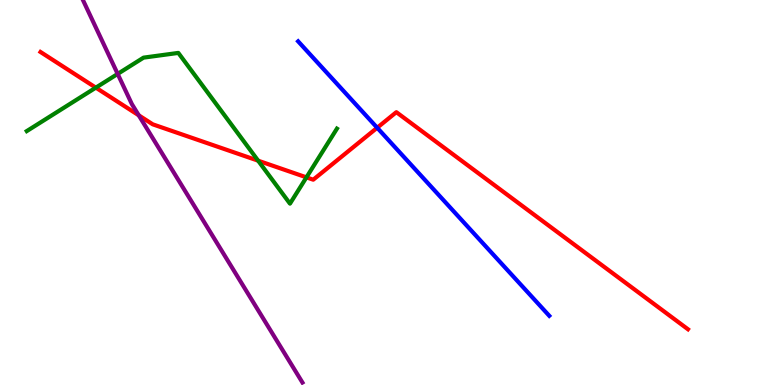[{'lines': ['blue', 'red'], 'intersections': [{'x': 4.87, 'y': 6.68}]}, {'lines': ['green', 'red'], 'intersections': [{'x': 1.24, 'y': 7.72}, {'x': 3.33, 'y': 5.83}, {'x': 3.95, 'y': 5.39}]}, {'lines': ['purple', 'red'], 'intersections': [{'x': 1.79, 'y': 7.01}]}, {'lines': ['blue', 'green'], 'intersections': []}, {'lines': ['blue', 'purple'], 'intersections': []}, {'lines': ['green', 'purple'], 'intersections': [{'x': 1.52, 'y': 8.08}]}]